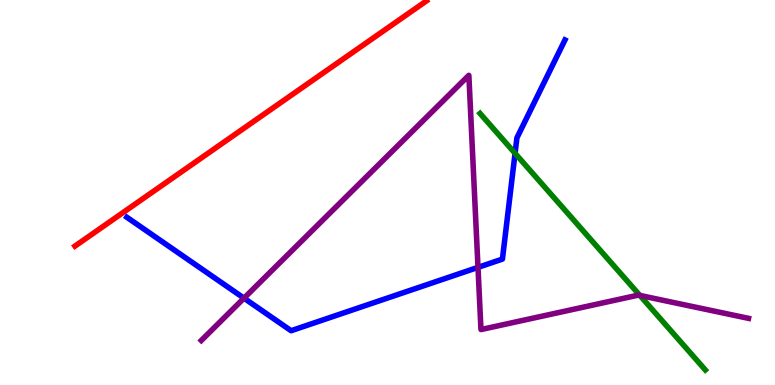[{'lines': ['blue', 'red'], 'intersections': []}, {'lines': ['green', 'red'], 'intersections': []}, {'lines': ['purple', 'red'], 'intersections': []}, {'lines': ['blue', 'green'], 'intersections': [{'x': 6.65, 'y': 6.02}]}, {'lines': ['blue', 'purple'], 'intersections': [{'x': 3.15, 'y': 2.26}, {'x': 6.17, 'y': 3.06}]}, {'lines': ['green', 'purple'], 'intersections': [{'x': 8.26, 'y': 2.33}]}]